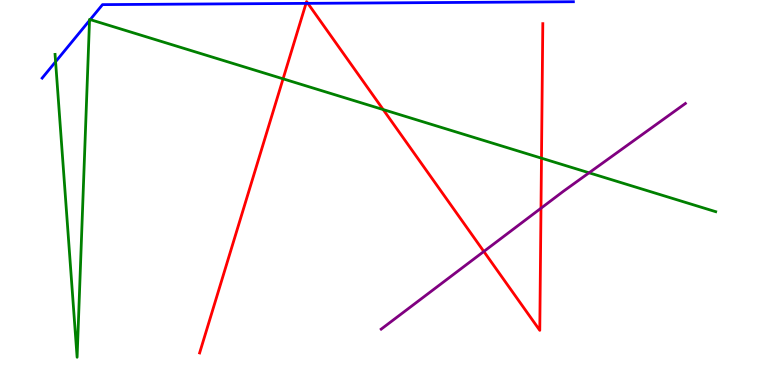[{'lines': ['blue', 'red'], 'intersections': [{'x': 3.95, 'y': 9.91}, {'x': 3.97, 'y': 9.91}]}, {'lines': ['green', 'red'], 'intersections': [{'x': 3.65, 'y': 7.95}, {'x': 4.94, 'y': 7.15}, {'x': 6.99, 'y': 5.89}]}, {'lines': ['purple', 'red'], 'intersections': [{'x': 6.24, 'y': 3.47}, {'x': 6.98, 'y': 4.59}]}, {'lines': ['blue', 'green'], 'intersections': [{'x': 0.717, 'y': 8.4}, {'x': 1.16, 'y': 9.47}, {'x': 1.16, 'y': 9.49}]}, {'lines': ['blue', 'purple'], 'intersections': []}, {'lines': ['green', 'purple'], 'intersections': [{'x': 7.6, 'y': 5.51}]}]